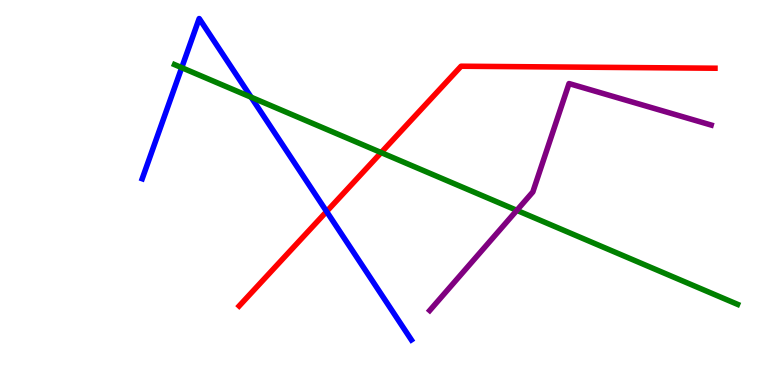[{'lines': ['blue', 'red'], 'intersections': [{'x': 4.21, 'y': 4.51}]}, {'lines': ['green', 'red'], 'intersections': [{'x': 4.92, 'y': 6.04}]}, {'lines': ['purple', 'red'], 'intersections': []}, {'lines': ['blue', 'green'], 'intersections': [{'x': 2.34, 'y': 8.24}, {'x': 3.24, 'y': 7.47}]}, {'lines': ['blue', 'purple'], 'intersections': []}, {'lines': ['green', 'purple'], 'intersections': [{'x': 6.67, 'y': 4.54}]}]